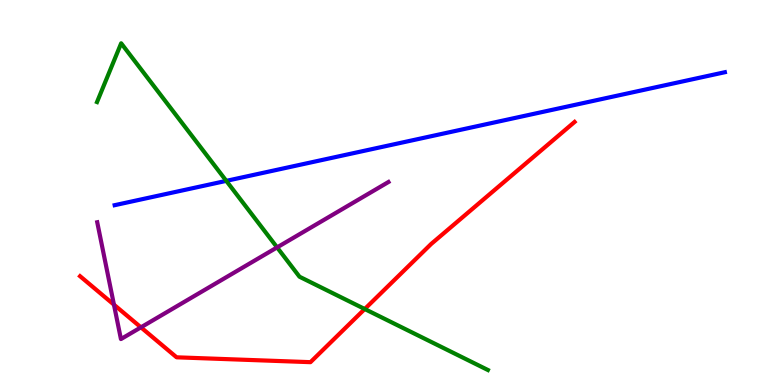[{'lines': ['blue', 'red'], 'intersections': []}, {'lines': ['green', 'red'], 'intersections': [{'x': 4.71, 'y': 1.97}]}, {'lines': ['purple', 'red'], 'intersections': [{'x': 1.47, 'y': 2.09}, {'x': 1.82, 'y': 1.5}]}, {'lines': ['blue', 'green'], 'intersections': [{'x': 2.92, 'y': 5.3}]}, {'lines': ['blue', 'purple'], 'intersections': []}, {'lines': ['green', 'purple'], 'intersections': [{'x': 3.58, 'y': 3.57}]}]